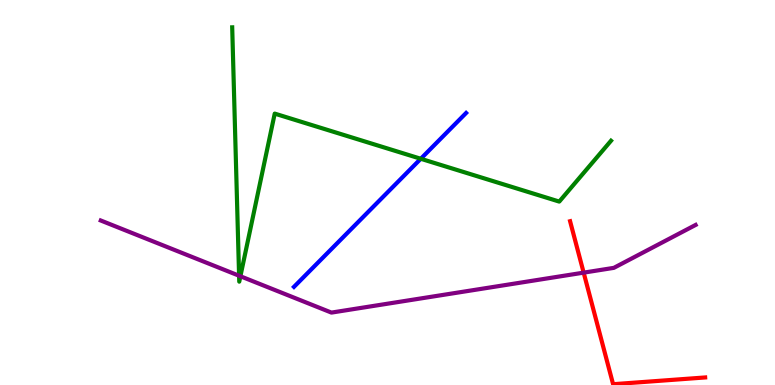[{'lines': ['blue', 'red'], 'intersections': []}, {'lines': ['green', 'red'], 'intersections': []}, {'lines': ['purple', 'red'], 'intersections': [{'x': 7.53, 'y': 2.92}]}, {'lines': ['blue', 'green'], 'intersections': [{'x': 5.43, 'y': 5.88}]}, {'lines': ['blue', 'purple'], 'intersections': []}, {'lines': ['green', 'purple'], 'intersections': [{'x': 3.09, 'y': 2.84}, {'x': 3.1, 'y': 2.82}]}]